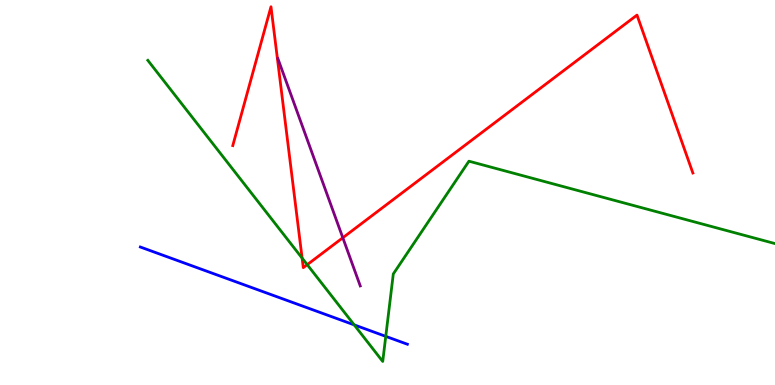[{'lines': ['blue', 'red'], 'intersections': []}, {'lines': ['green', 'red'], 'intersections': [{'x': 3.9, 'y': 3.3}, {'x': 3.96, 'y': 3.13}]}, {'lines': ['purple', 'red'], 'intersections': [{'x': 4.42, 'y': 3.82}]}, {'lines': ['blue', 'green'], 'intersections': [{'x': 4.57, 'y': 1.56}, {'x': 4.98, 'y': 1.26}]}, {'lines': ['blue', 'purple'], 'intersections': []}, {'lines': ['green', 'purple'], 'intersections': []}]